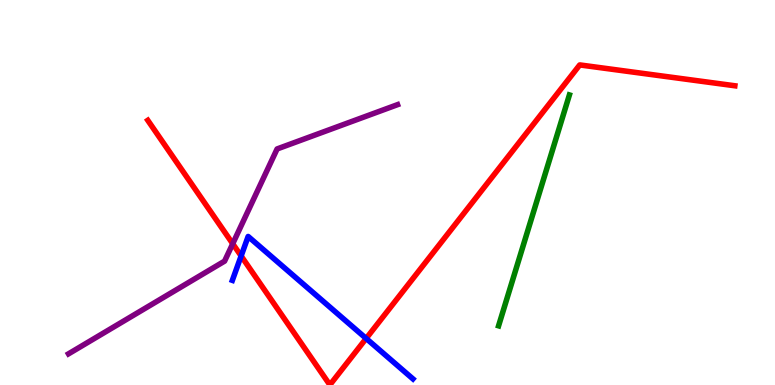[{'lines': ['blue', 'red'], 'intersections': [{'x': 3.11, 'y': 3.35}, {'x': 4.72, 'y': 1.21}]}, {'lines': ['green', 'red'], 'intersections': []}, {'lines': ['purple', 'red'], 'intersections': [{'x': 3.0, 'y': 3.67}]}, {'lines': ['blue', 'green'], 'intersections': []}, {'lines': ['blue', 'purple'], 'intersections': []}, {'lines': ['green', 'purple'], 'intersections': []}]